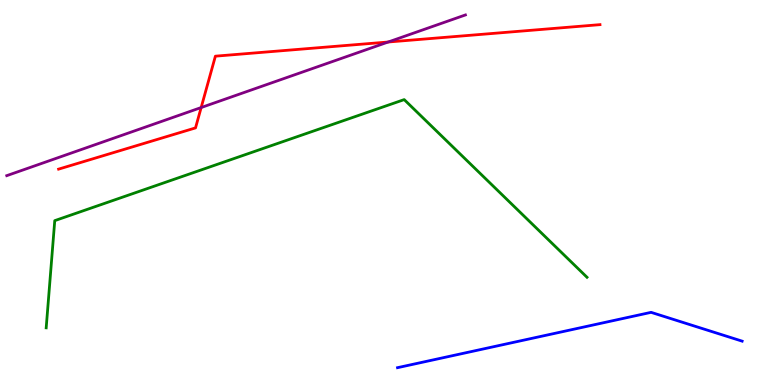[{'lines': ['blue', 'red'], 'intersections': []}, {'lines': ['green', 'red'], 'intersections': []}, {'lines': ['purple', 'red'], 'intersections': [{'x': 2.6, 'y': 7.21}, {'x': 5.01, 'y': 8.91}]}, {'lines': ['blue', 'green'], 'intersections': []}, {'lines': ['blue', 'purple'], 'intersections': []}, {'lines': ['green', 'purple'], 'intersections': []}]